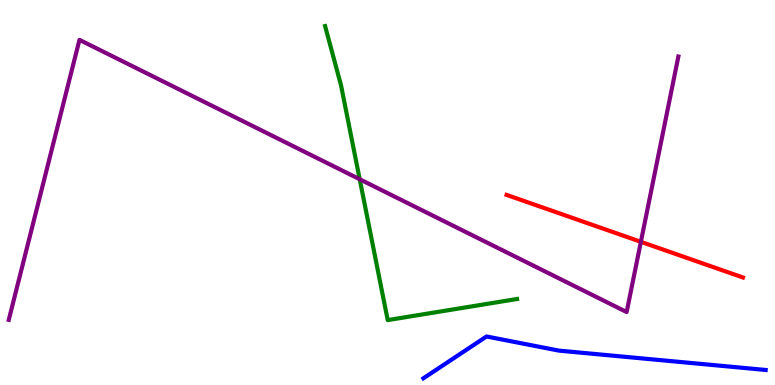[{'lines': ['blue', 'red'], 'intersections': []}, {'lines': ['green', 'red'], 'intersections': []}, {'lines': ['purple', 'red'], 'intersections': [{'x': 8.27, 'y': 3.72}]}, {'lines': ['blue', 'green'], 'intersections': []}, {'lines': ['blue', 'purple'], 'intersections': []}, {'lines': ['green', 'purple'], 'intersections': [{'x': 4.64, 'y': 5.34}]}]